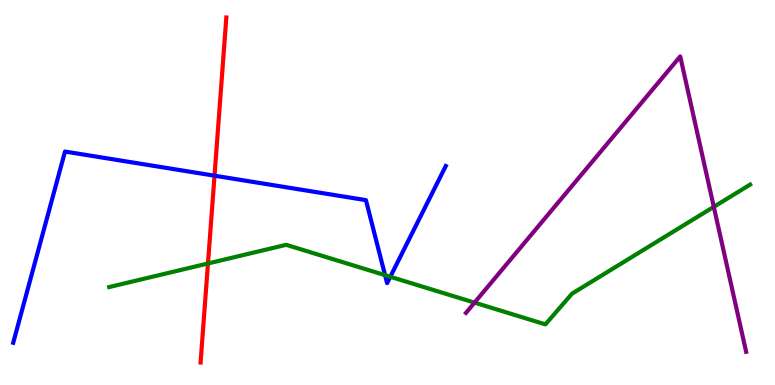[{'lines': ['blue', 'red'], 'intersections': [{'x': 2.77, 'y': 5.44}]}, {'lines': ['green', 'red'], 'intersections': [{'x': 2.68, 'y': 3.16}]}, {'lines': ['purple', 'red'], 'intersections': []}, {'lines': ['blue', 'green'], 'intersections': [{'x': 4.97, 'y': 2.85}, {'x': 5.04, 'y': 2.81}]}, {'lines': ['blue', 'purple'], 'intersections': []}, {'lines': ['green', 'purple'], 'intersections': [{'x': 6.12, 'y': 2.14}, {'x': 9.21, 'y': 4.63}]}]